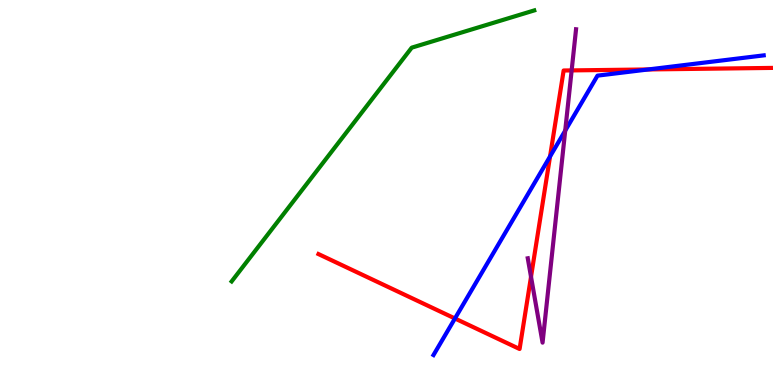[{'lines': ['blue', 'red'], 'intersections': [{'x': 5.87, 'y': 1.73}, {'x': 7.1, 'y': 5.94}, {'x': 8.36, 'y': 8.2}]}, {'lines': ['green', 'red'], 'intersections': []}, {'lines': ['purple', 'red'], 'intersections': [{'x': 6.85, 'y': 2.81}, {'x': 7.38, 'y': 8.17}]}, {'lines': ['blue', 'green'], 'intersections': []}, {'lines': ['blue', 'purple'], 'intersections': [{'x': 7.29, 'y': 6.61}]}, {'lines': ['green', 'purple'], 'intersections': []}]